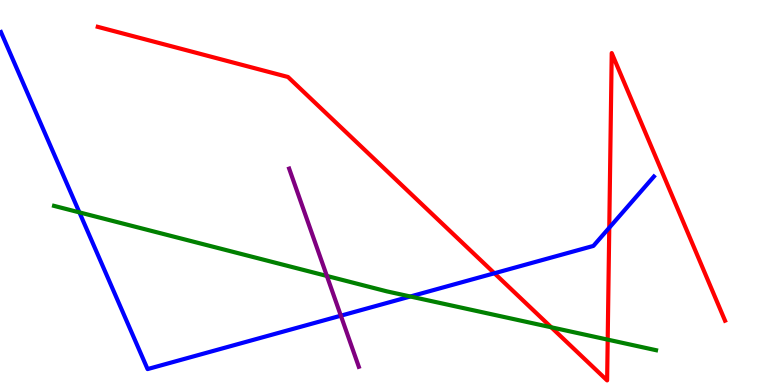[{'lines': ['blue', 'red'], 'intersections': [{'x': 6.38, 'y': 2.9}, {'x': 7.86, 'y': 4.09}]}, {'lines': ['green', 'red'], 'intersections': [{'x': 7.11, 'y': 1.5}, {'x': 7.84, 'y': 1.18}]}, {'lines': ['purple', 'red'], 'intersections': []}, {'lines': ['blue', 'green'], 'intersections': [{'x': 1.02, 'y': 4.48}, {'x': 5.29, 'y': 2.3}]}, {'lines': ['blue', 'purple'], 'intersections': [{'x': 4.4, 'y': 1.8}]}, {'lines': ['green', 'purple'], 'intersections': [{'x': 4.22, 'y': 2.83}]}]